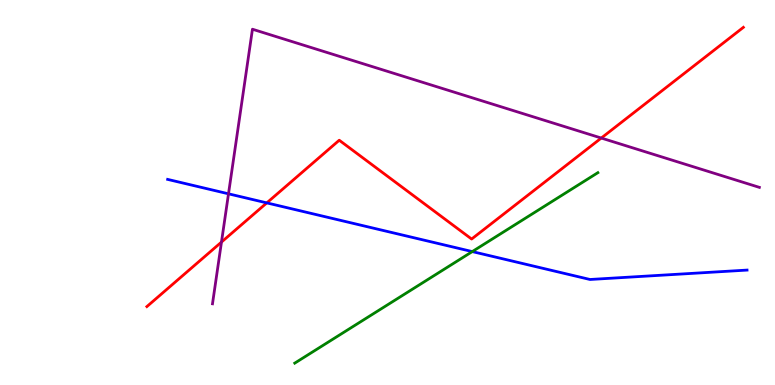[{'lines': ['blue', 'red'], 'intersections': [{'x': 3.44, 'y': 4.73}]}, {'lines': ['green', 'red'], 'intersections': []}, {'lines': ['purple', 'red'], 'intersections': [{'x': 2.86, 'y': 3.71}, {'x': 7.76, 'y': 6.41}]}, {'lines': ['blue', 'green'], 'intersections': [{'x': 6.09, 'y': 3.47}]}, {'lines': ['blue', 'purple'], 'intersections': [{'x': 2.95, 'y': 4.97}]}, {'lines': ['green', 'purple'], 'intersections': []}]